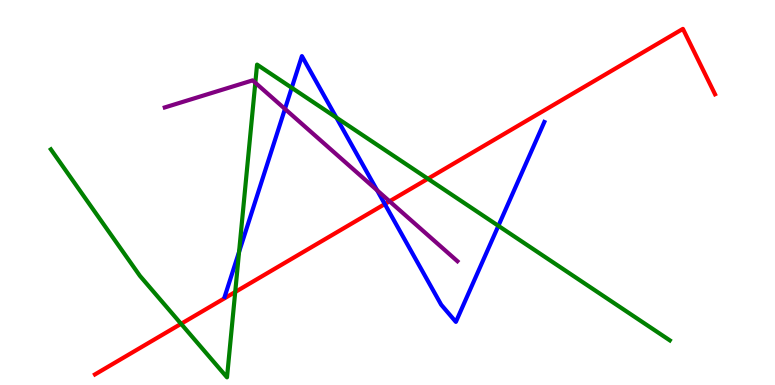[{'lines': ['blue', 'red'], 'intersections': [{'x': 4.97, 'y': 4.7}]}, {'lines': ['green', 'red'], 'intersections': [{'x': 2.34, 'y': 1.59}, {'x': 3.04, 'y': 2.42}, {'x': 5.52, 'y': 5.36}]}, {'lines': ['purple', 'red'], 'intersections': [{'x': 5.03, 'y': 4.77}]}, {'lines': ['blue', 'green'], 'intersections': [{'x': 3.08, 'y': 3.46}, {'x': 3.76, 'y': 7.72}, {'x': 4.34, 'y': 6.95}, {'x': 6.43, 'y': 4.13}]}, {'lines': ['blue', 'purple'], 'intersections': [{'x': 3.68, 'y': 7.17}, {'x': 4.87, 'y': 5.06}]}, {'lines': ['green', 'purple'], 'intersections': [{'x': 3.29, 'y': 7.85}]}]